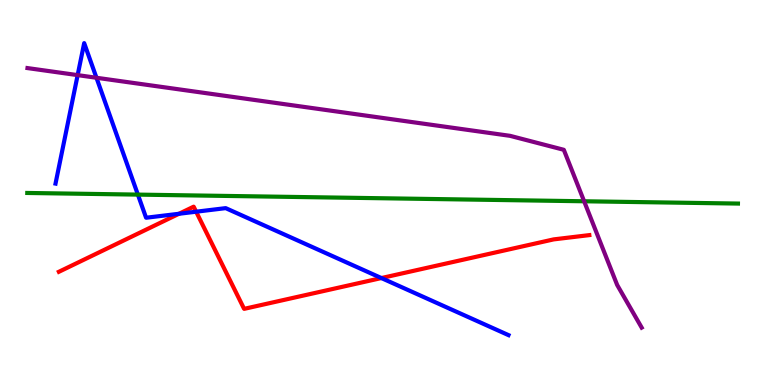[{'lines': ['blue', 'red'], 'intersections': [{'x': 2.31, 'y': 4.45}, {'x': 2.53, 'y': 4.5}, {'x': 4.92, 'y': 2.78}]}, {'lines': ['green', 'red'], 'intersections': []}, {'lines': ['purple', 'red'], 'intersections': []}, {'lines': ['blue', 'green'], 'intersections': [{'x': 1.78, 'y': 4.95}]}, {'lines': ['blue', 'purple'], 'intersections': [{'x': 1.0, 'y': 8.05}, {'x': 1.24, 'y': 7.98}]}, {'lines': ['green', 'purple'], 'intersections': [{'x': 7.54, 'y': 4.77}]}]